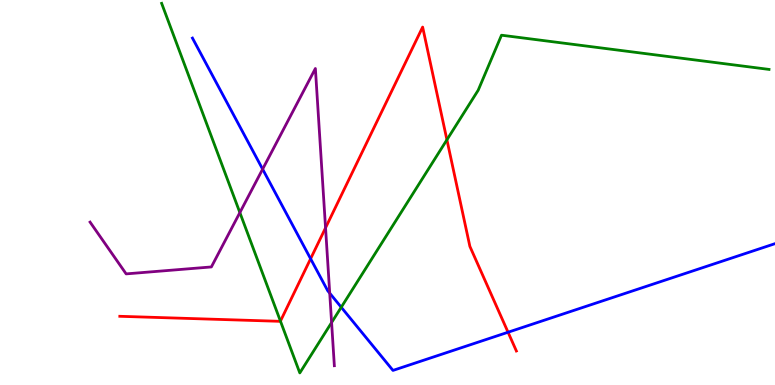[{'lines': ['blue', 'red'], 'intersections': [{'x': 4.01, 'y': 3.28}, {'x': 6.56, 'y': 1.37}]}, {'lines': ['green', 'red'], 'intersections': [{'x': 3.62, 'y': 1.66}, {'x': 5.77, 'y': 6.37}]}, {'lines': ['purple', 'red'], 'intersections': [{'x': 4.2, 'y': 4.08}]}, {'lines': ['blue', 'green'], 'intersections': [{'x': 4.4, 'y': 2.02}]}, {'lines': ['blue', 'purple'], 'intersections': [{'x': 3.39, 'y': 5.61}, {'x': 4.25, 'y': 2.39}]}, {'lines': ['green', 'purple'], 'intersections': [{'x': 3.09, 'y': 4.48}, {'x': 4.28, 'y': 1.62}]}]